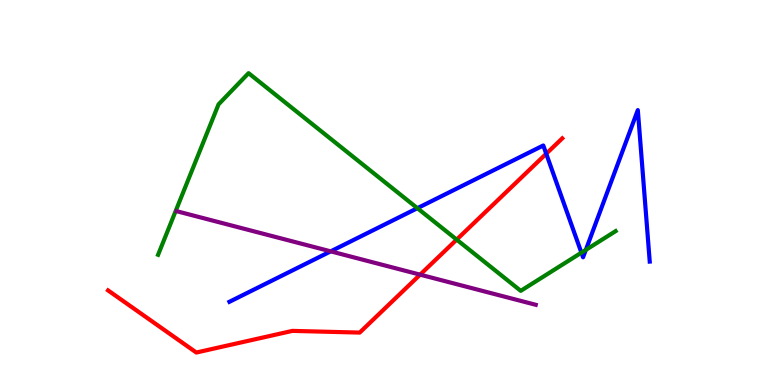[{'lines': ['blue', 'red'], 'intersections': [{'x': 7.05, 'y': 6.01}]}, {'lines': ['green', 'red'], 'intersections': [{'x': 5.89, 'y': 3.78}]}, {'lines': ['purple', 'red'], 'intersections': [{'x': 5.42, 'y': 2.87}]}, {'lines': ['blue', 'green'], 'intersections': [{'x': 5.39, 'y': 4.59}, {'x': 7.5, 'y': 3.44}, {'x': 7.56, 'y': 3.51}]}, {'lines': ['blue', 'purple'], 'intersections': [{'x': 4.27, 'y': 3.47}]}, {'lines': ['green', 'purple'], 'intersections': []}]